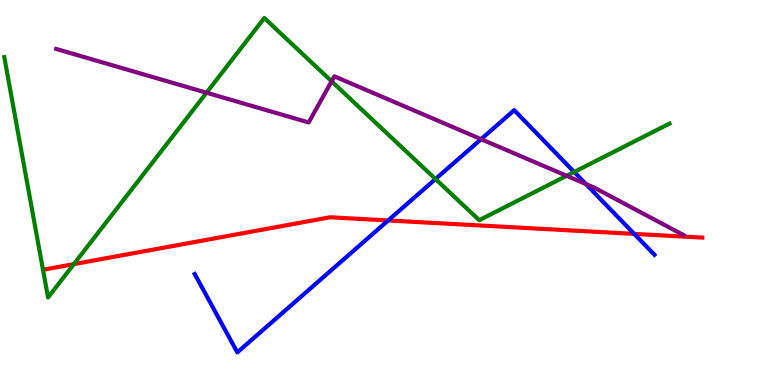[{'lines': ['blue', 'red'], 'intersections': [{'x': 5.01, 'y': 4.27}, {'x': 8.18, 'y': 3.92}]}, {'lines': ['green', 'red'], 'intersections': [{'x': 0.953, 'y': 3.14}]}, {'lines': ['purple', 'red'], 'intersections': []}, {'lines': ['blue', 'green'], 'intersections': [{'x': 5.62, 'y': 5.35}, {'x': 7.41, 'y': 5.53}]}, {'lines': ['blue', 'purple'], 'intersections': [{'x': 6.21, 'y': 6.39}, {'x': 7.56, 'y': 5.22}]}, {'lines': ['green', 'purple'], 'intersections': [{'x': 2.66, 'y': 7.59}, {'x': 4.28, 'y': 7.89}, {'x': 7.31, 'y': 5.43}]}]